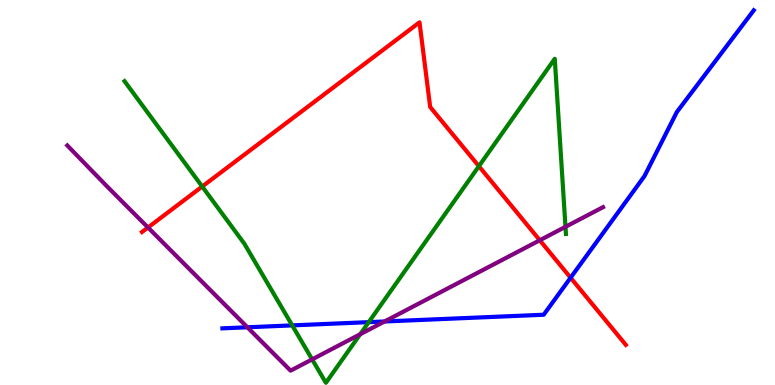[{'lines': ['blue', 'red'], 'intersections': [{'x': 7.36, 'y': 2.79}]}, {'lines': ['green', 'red'], 'intersections': [{'x': 2.61, 'y': 5.15}, {'x': 6.18, 'y': 5.68}]}, {'lines': ['purple', 'red'], 'intersections': [{'x': 1.91, 'y': 4.09}, {'x': 6.96, 'y': 3.76}]}, {'lines': ['blue', 'green'], 'intersections': [{'x': 3.77, 'y': 1.55}, {'x': 4.76, 'y': 1.63}]}, {'lines': ['blue', 'purple'], 'intersections': [{'x': 3.19, 'y': 1.5}, {'x': 4.96, 'y': 1.65}]}, {'lines': ['green', 'purple'], 'intersections': [{'x': 4.03, 'y': 0.666}, {'x': 4.65, 'y': 1.32}, {'x': 7.3, 'y': 4.11}]}]